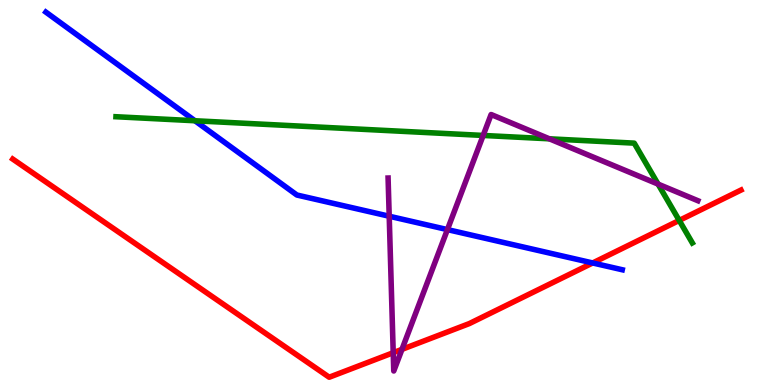[{'lines': ['blue', 'red'], 'intersections': [{'x': 7.65, 'y': 3.17}]}, {'lines': ['green', 'red'], 'intersections': [{'x': 8.76, 'y': 4.27}]}, {'lines': ['purple', 'red'], 'intersections': [{'x': 5.07, 'y': 0.838}, {'x': 5.19, 'y': 0.925}]}, {'lines': ['blue', 'green'], 'intersections': [{'x': 2.52, 'y': 6.86}]}, {'lines': ['blue', 'purple'], 'intersections': [{'x': 5.02, 'y': 4.38}, {'x': 5.77, 'y': 4.04}]}, {'lines': ['green', 'purple'], 'intersections': [{'x': 6.23, 'y': 6.48}, {'x': 7.09, 'y': 6.39}, {'x': 8.49, 'y': 5.22}]}]